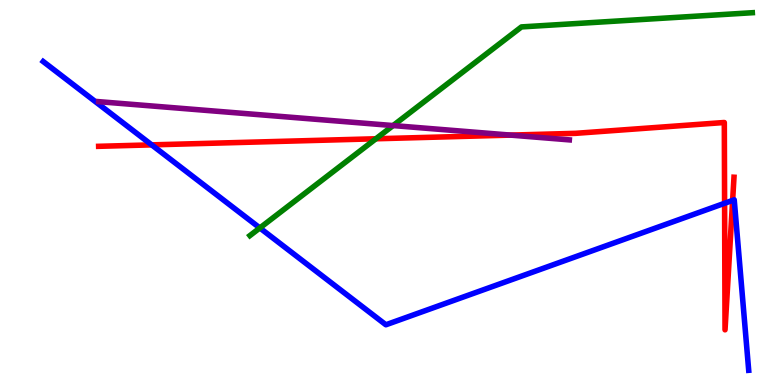[{'lines': ['blue', 'red'], 'intersections': [{'x': 1.96, 'y': 6.24}, {'x': 9.35, 'y': 4.72}, {'x': 9.45, 'y': 4.79}]}, {'lines': ['green', 'red'], 'intersections': [{'x': 4.85, 'y': 6.4}]}, {'lines': ['purple', 'red'], 'intersections': [{'x': 6.59, 'y': 6.49}]}, {'lines': ['blue', 'green'], 'intersections': [{'x': 3.35, 'y': 4.08}]}, {'lines': ['blue', 'purple'], 'intersections': []}, {'lines': ['green', 'purple'], 'intersections': [{'x': 5.07, 'y': 6.74}]}]